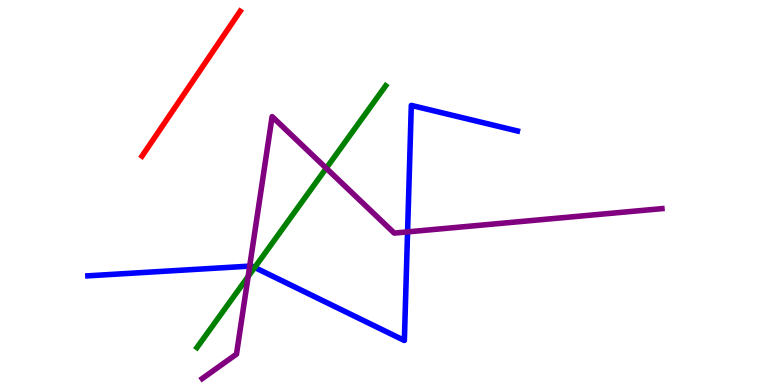[{'lines': ['blue', 'red'], 'intersections': []}, {'lines': ['green', 'red'], 'intersections': []}, {'lines': ['purple', 'red'], 'intersections': []}, {'lines': ['blue', 'green'], 'intersections': [{'x': 3.29, 'y': 3.05}]}, {'lines': ['blue', 'purple'], 'intersections': [{'x': 3.22, 'y': 3.09}, {'x': 5.26, 'y': 3.98}]}, {'lines': ['green', 'purple'], 'intersections': [{'x': 3.2, 'y': 2.82}, {'x': 4.21, 'y': 5.63}]}]